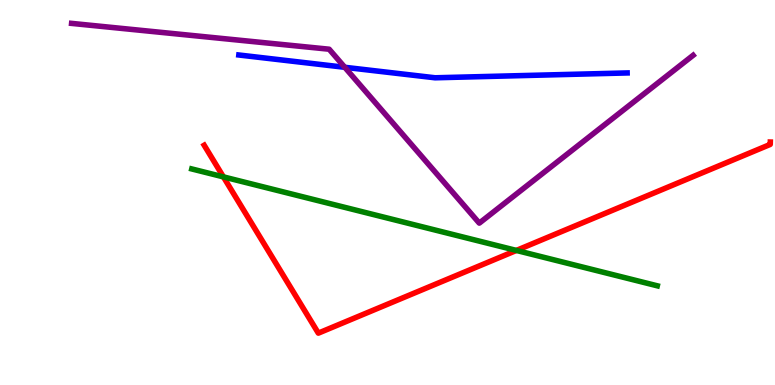[{'lines': ['blue', 'red'], 'intersections': []}, {'lines': ['green', 'red'], 'intersections': [{'x': 2.88, 'y': 5.41}, {'x': 6.66, 'y': 3.5}]}, {'lines': ['purple', 'red'], 'intersections': []}, {'lines': ['blue', 'green'], 'intersections': []}, {'lines': ['blue', 'purple'], 'intersections': [{'x': 4.45, 'y': 8.25}]}, {'lines': ['green', 'purple'], 'intersections': []}]